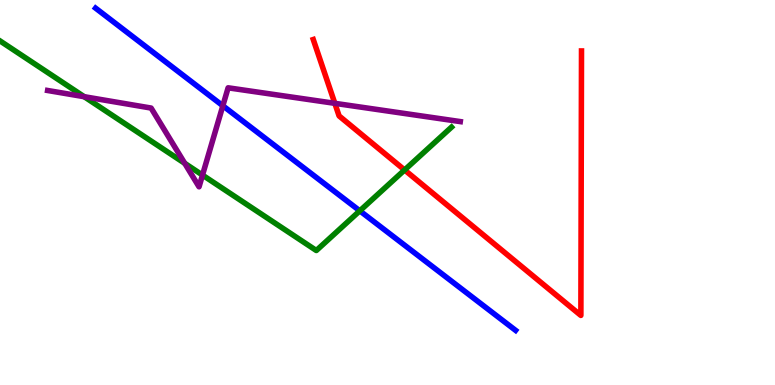[{'lines': ['blue', 'red'], 'intersections': []}, {'lines': ['green', 'red'], 'intersections': [{'x': 5.22, 'y': 5.59}]}, {'lines': ['purple', 'red'], 'intersections': [{'x': 4.32, 'y': 7.32}]}, {'lines': ['blue', 'green'], 'intersections': [{'x': 4.64, 'y': 4.52}]}, {'lines': ['blue', 'purple'], 'intersections': [{'x': 2.88, 'y': 7.25}]}, {'lines': ['green', 'purple'], 'intersections': [{'x': 1.09, 'y': 7.49}, {'x': 2.38, 'y': 5.76}, {'x': 2.61, 'y': 5.45}]}]